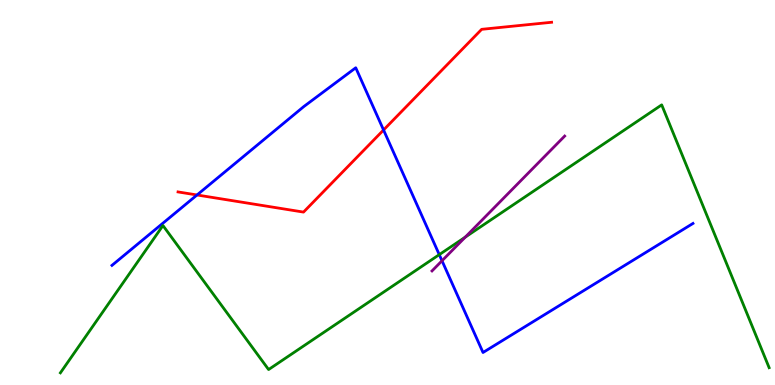[{'lines': ['blue', 'red'], 'intersections': [{'x': 2.54, 'y': 4.94}, {'x': 4.95, 'y': 6.62}]}, {'lines': ['green', 'red'], 'intersections': []}, {'lines': ['purple', 'red'], 'intersections': []}, {'lines': ['blue', 'green'], 'intersections': [{'x': 5.67, 'y': 3.39}]}, {'lines': ['blue', 'purple'], 'intersections': [{'x': 5.7, 'y': 3.23}]}, {'lines': ['green', 'purple'], 'intersections': [{'x': 6.0, 'y': 3.84}]}]